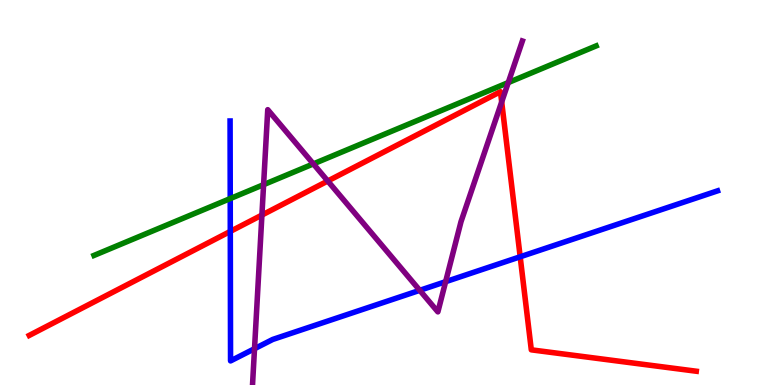[{'lines': ['blue', 'red'], 'intersections': [{'x': 2.97, 'y': 3.99}, {'x': 6.71, 'y': 3.33}]}, {'lines': ['green', 'red'], 'intersections': []}, {'lines': ['purple', 'red'], 'intersections': [{'x': 3.38, 'y': 4.41}, {'x': 4.23, 'y': 5.3}, {'x': 6.47, 'y': 7.35}]}, {'lines': ['blue', 'green'], 'intersections': [{'x': 2.97, 'y': 4.84}]}, {'lines': ['blue', 'purple'], 'intersections': [{'x': 3.28, 'y': 0.943}, {'x': 5.42, 'y': 2.46}, {'x': 5.75, 'y': 2.68}]}, {'lines': ['green', 'purple'], 'intersections': [{'x': 3.4, 'y': 5.2}, {'x': 4.04, 'y': 5.74}, {'x': 6.56, 'y': 7.86}]}]